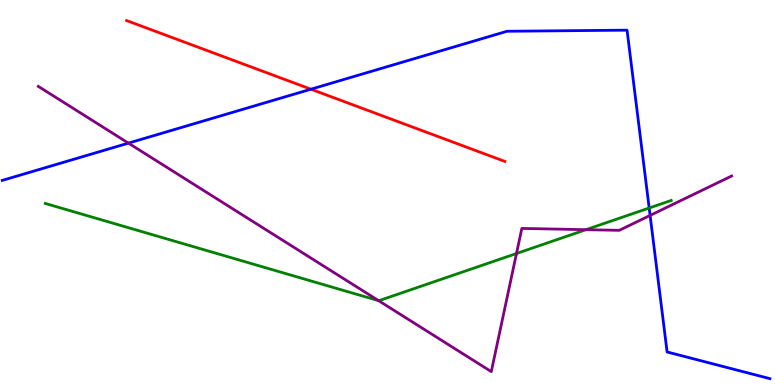[{'lines': ['blue', 'red'], 'intersections': [{'x': 4.01, 'y': 7.68}]}, {'lines': ['green', 'red'], 'intersections': []}, {'lines': ['purple', 'red'], 'intersections': []}, {'lines': ['blue', 'green'], 'intersections': [{'x': 8.38, 'y': 4.6}]}, {'lines': ['blue', 'purple'], 'intersections': [{'x': 1.66, 'y': 6.28}, {'x': 8.39, 'y': 4.4}]}, {'lines': ['green', 'purple'], 'intersections': [{'x': 4.89, 'y': 2.19}, {'x': 6.66, 'y': 3.42}, {'x': 7.56, 'y': 4.03}]}]